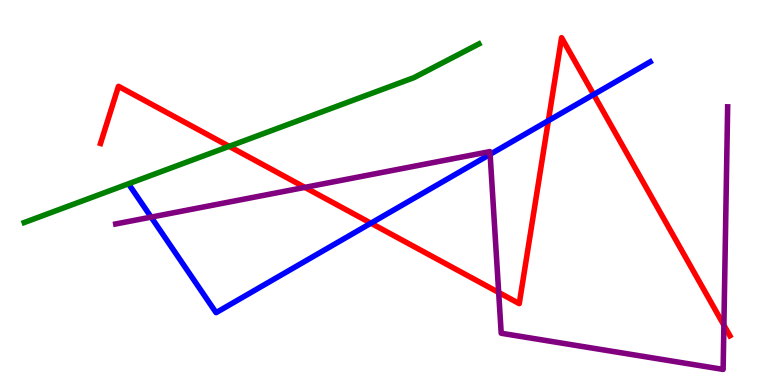[{'lines': ['blue', 'red'], 'intersections': [{'x': 4.79, 'y': 4.2}, {'x': 7.08, 'y': 6.87}, {'x': 7.66, 'y': 7.55}]}, {'lines': ['green', 'red'], 'intersections': [{'x': 2.96, 'y': 6.2}]}, {'lines': ['purple', 'red'], 'intersections': [{'x': 3.93, 'y': 5.13}, {'x': 6.43, 'y': 2.4}, {'x': 9.34, 'y': 1.55}]}, {'lines': ['blue', 'green'], 'intersections': []}, {'lines': ['blue', 'purple'], 'intersections': [{'x': 1.95, 'y': 4.36}, {'x': 6.32, 'y': 5.99}]}, {'lines': ['green', 'purple'], 'intersections': []}]